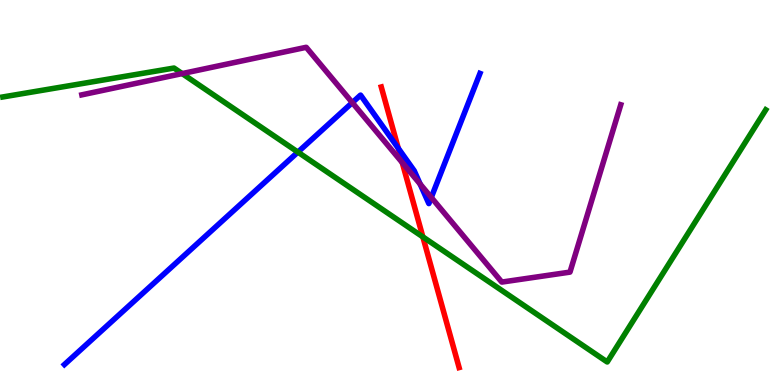[{'lines': ['blue', 'red'], 'intersections': [{'x': 5.14, 'y': 6.15}]}, {'lines': ['green', 'red'], 'intersections': [{'x': 5.46, 'y': 3.85}]}, {'lines': ['purple', 'red'], 'intersections': [{'x': 5.19, 'y': 5.78}]}, {'lines': ['blue', 'green'], 'intersections': [{'x': 3.84, 'y': 6.05}]}, {'lines': ['blue', 'purple'], 'intersections': [{'x': 4.55, 'y': 7.33}, {'x': 5.42, 'y': 5.22}, {'x': 5.56, 'y': 4.87}]}, {'lines': ['green', 'purple'], 'intersections': [{'x': 2.35, 'y': 8.09}]}]